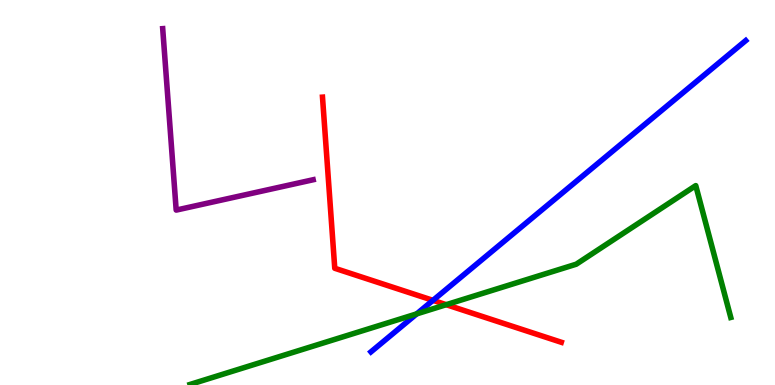[{'lines': ['blue', 'red'], 'intersections': [{'x': 5.59, 'y': 2.2}]}, {'lines': ['green', 'red'], 'intersections': [{'x': 5.76, 'y': 2.09}]}, {'lines': ['purple', 'red'], 'intersections': []}, {'lines': ['blue', 'green'], 'intersections': [{'x': 5.38, 'y': 1.85}]}, {'lines': ['blue', 'purple'], 'intersections': []}, {'lines': ['green', 'purple'], 'intersections': []}]